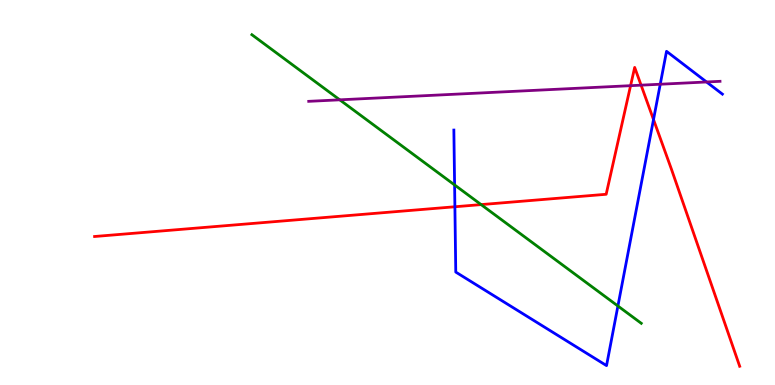[{'lines': ['blue', 'red'], 'intersections': [{'x': 5.87, 'y': 4.63}, {'x': 8.43, 'y': 6.89}]}, {'lines': ['green', 'red'], 'intersections': [{'x': 6.21, 'y': 4.69}]}, {'lines': ['purple', 'red'], 'intersections': [{'x': 8.14, 'y': 7.77}, {'x': 8.27, 'y': 7.79}]}, {'lines': ['blue', 'green'], 'intersections': [{'x': 5.87, 'y': 5.2}, {'x': 7.97, 'y': 2.05}]}, {'lines': ['blue', 'purple'], 'intersections': [{'x': 8.52, 'y': 7.81}, {'x': 9.12, 'y': 7.87}]}, {'lines': ['green', 'purple'], 'intersections': [{'x': 4.38, 'y': 7.41}]}]